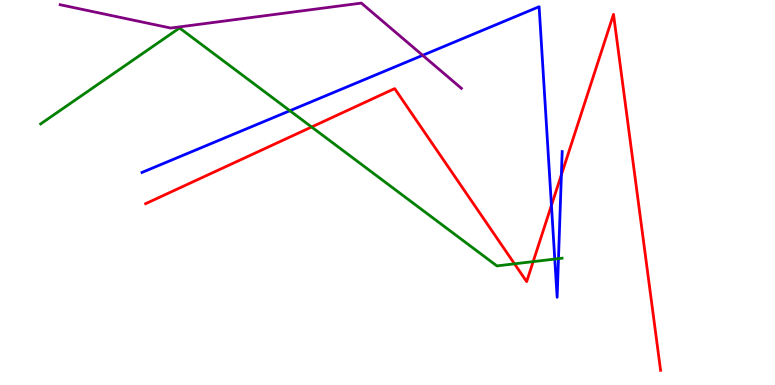[{'lines': ['blue', 'red'], 'intersections': [{'x': 7.12, 'y': 4.67}, {'x': 7.24, 'y': 5.46}]}, {'lines': ['green', 'red'], 'intersections': [{'x': 4.02, 'y': 6.7}, {'x': 6.64, 'y': 3.15}, {'x': 6.88, 'y': 3.2}]}, {'lines': ['purple', 'red'], 'intersections': []}, {'lines': ['blue', 'green'], 'intersections': [{'x': 3.74, 'y': 7.12}, {'x': 7.16, 'y': 3.27}, {'x': 7.21, 'y': 3.28}]}, {'lines': ['blue', 'purple'], 'intersections': [{'x': 5.45, 'y': 8.56}]}, {'lines': ['green', 'purple'], 'intersections': []}]